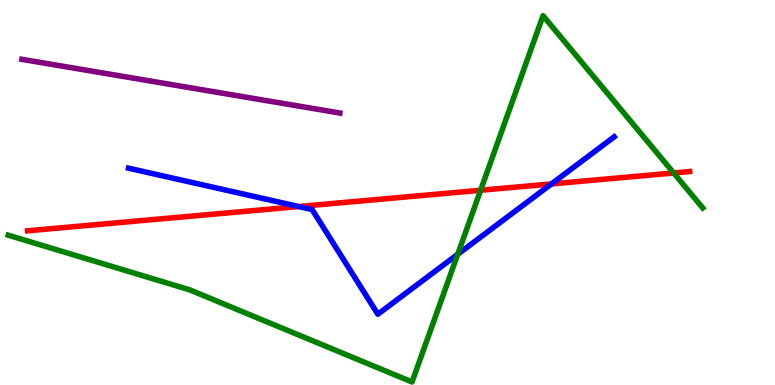[{'lines': ['blue', 'red'], 'intersections': [{'x': 3.85, 'y': 4.64}, {'x': 7.12, 'y': 5.22}]}, {'lines': ['green', 'red'], 'intersections': [{'x': 6.2, 'y': 5.06}, {'x': 8.69, 'y': 5.51}]}, {'lines': ['purple', 'red'], 'intersections': []}, {'lines': ['blue', 'green'], 'intersections': [{'x': 5.91, 'y': 3.4}]}, {'lines': ['blue', 'purple'], 'intersections': []}, {'lines': ['green', 'purple'], 'intersections': []}]